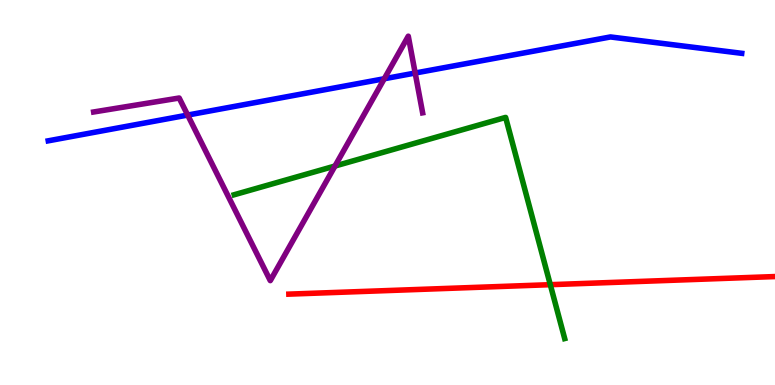[{'lines': ['blue', 'red'], 'intersections': []}, {'lines': ['green', 'red'], 'intersections': [{'x': 7.1, 'y': 2.61}]}, {'lines': ['purple', 'red'], 'intersections': []}, {'lines': ['blue', 'green'], 'intersections': []}, {'lines': ['blue', 'purple'], 'intersections': [{'x': 2.42, 'y': 7.01}, {'x': 4.96, 'y': 7.95}, {'x': 5.36, 'y': 8.1}]}, {'lines': ['green', 'purple'], 'intersections': [{'x': 4.32, 'y': 5.69}]}]